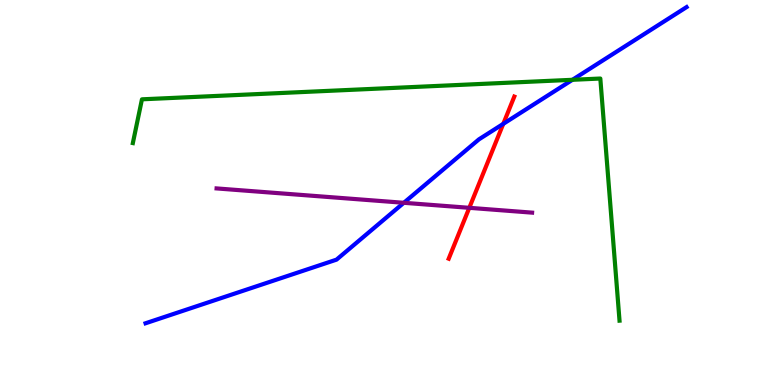[{'lines': ['blue', 'red'], 'intersections': [{'x': 6.49, 'y': 6.78}]}, {'lines': ['green', 'red'], 'intersections': []}, {'lines': ['purple', 'red'], 'intersections': [{'x': 6.06, 'y': 4.6}]}, {'lines': ['blue', 'green'], 'intersections': [{'x': 7.39, 'y': 7.93}]}, {'lines': ['blue', 'purple'], 'intersections': [{'x': 5.21, 'y': 4.73}]}, {'lines': ['green', 'purple'], 'intersections': []}]